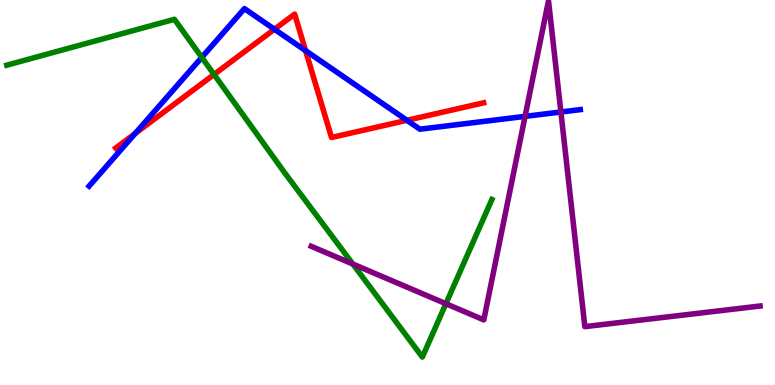[{'lines': ['blue', 'red'], 'intersections': [{'x': 1.74, 'y': 6.53}, {'x': 3.54, 'y': 9.24}, {'x': 3.94, 'y': 8.68}, {'x': 5.25, 'y': 6.88}]}, {'lines': ['green', 'red'], 'intersections': [{'x': 2.76, 'y': 8.07}]}, {'lines': ['purple', 'red'], 'intersections': []}, {'lines': ['blue', 'green'], 'intersections': [{'x': 2.6, 'y': 8.51}]}, {'lines': ['blue', 'purple'], 'intersections': [{'x': 6.78, 'y': 6.98}, {'x': 7.24, 'y': 7.09}]}, {'lines': ['green', 'purple'], 'intersections': [{'x': 4.55, 'y': 3.14}, {'x': 5.75, 'y': 2.11}]}]